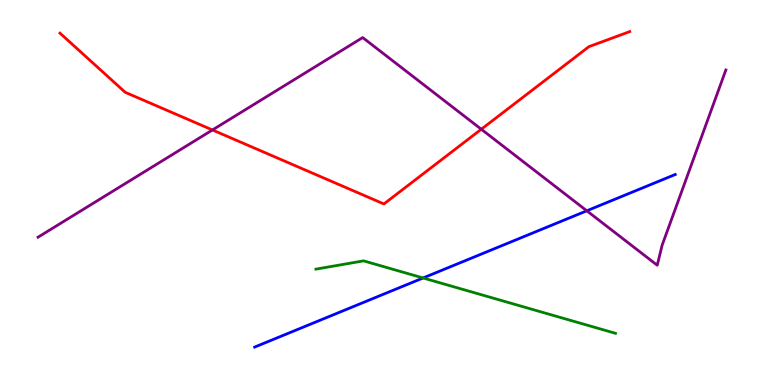[{'lines': ['blue', 'red'], 'intersections': []}, {'lines': ['green', 'red'], 'intersections': []}, {'lines': ['purple', 'red'], 'intersections': [{'x': 2.74, 'y': 6.62}, {'x': 6.21, 'y': 6.64}]}, {'lines': ['blue', 'green'], 'intersections': [{'x': 5.46, 'y': 2.78}]}, {'lines': ['blue', 'purple'], 'intersections': [{'x': 7.57, 'y': 4.52}]}, {'lines': ['green', 'purple'], 'intersections': []}]